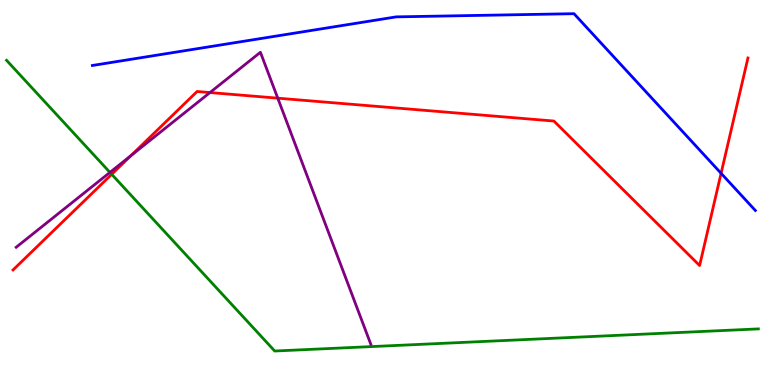[{'lines': ['blue', 'red'], 'intersections': [{'x': 9.3, 'y': 5.5}]}, {'lines': ['green', 'red'], 'intersections': [{'x': 1.44, 'y': 5.47}]}, {'lines': ['purple', 'red'], 'intersections': [{'x': 1.69, 'y': 5.96}, {'x': 2.71, 'y': 7.6}, {'x': 3.58, 'y': 7.45}]}, {'lines': ['blue', 'green'], 'intersections': []}, {'lines': ['blue', 'purple'], 'intersections': []}, {'lines': ['green', 'purple'], 'intersections': [{'x': 1.42, 'y': 5.52}]}]